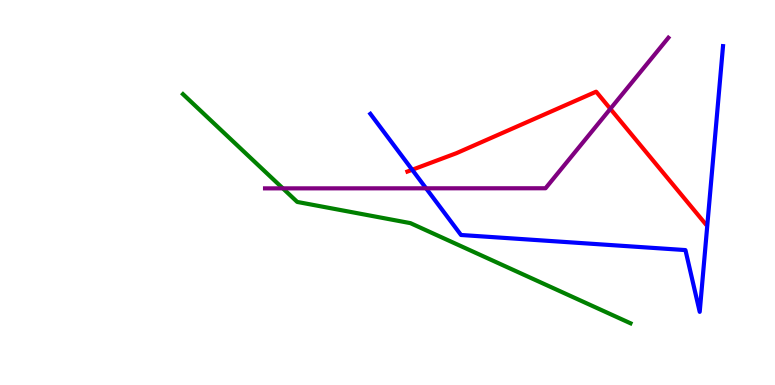[{'lines': ['blue', 'red'], 'intersections': [{'x': 5.32, 'y': 5.59}]}, {'lines': ['green', 'red'], 'intersections': []}, {'lines': ['purple', 'red'], 'intersections': [{'x': 7.88, 'y': 7.17}]}, {'lines': ['blue', 'green'], 'intersections': []}, {'lines': ['blue', 'purple'], 'intersections': [{'x': 5.5, 'y': 5.11}]}, {'lines': ['green', 'purple'], 'intersections': [{'x': 3.65, 'y': 5.11}]}]